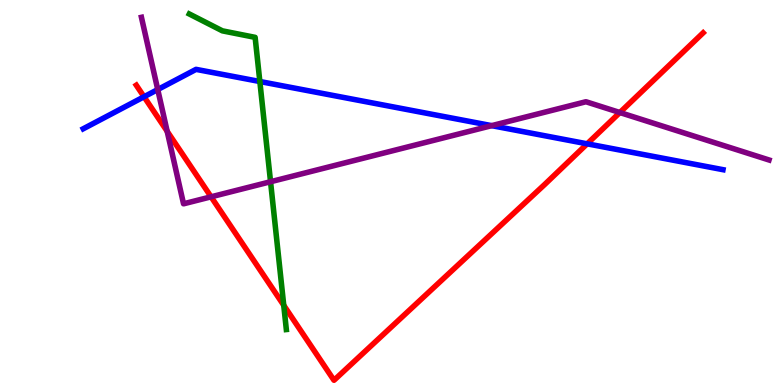[{'lines': ['blue', 'red'], 'intersections': [{'x': 1.86, 'y': 7.49}, {'x': 7.58, 'y': 6.26}]}, {'lines': ['green', 'red'], 'intersections': [{'x': 3.66, 'y': 2.07}]}, {'lines': ['purple', 'red'], 'intersections': [{'x': 2.16, 'y': 6.59}, {'x': 2.72, 'y': 4.89}, {'x': 8.0, 'y': 7.08}]}, {'lines': ['blue', 'green'], 'intersections': [{'x': 3.35, 'y': 7.88}]}, {'lines': ['blue', 'purple'], 'intersections': [{'x': 2.04, 'y': 7.67}, {'x': 6.34, 'y': 6.74}]}, {'lines': ['green', 'purple'], 'intersections': [{'x': 3.49, 'y': 5.28}]}]